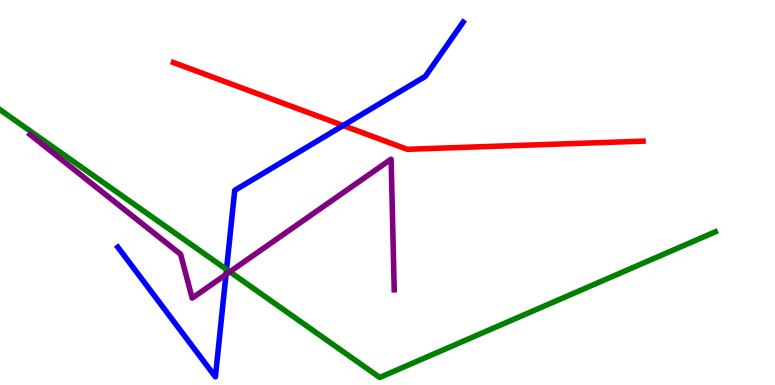[{'lines': ['blue', 'red'], 'intersections': [{'x': 4.43, 'y': 6.74}]}, {'lines': ['green', 'red'], 'intersections': []}, {'lines': ['purple', 'red'], 'intersections': []}, {'lines': ['blue', 'green'], 'intersections': [{'x': 2.92, 'y': 3.0}]}, {'lines': ['blue', 'purple'], 'intersections': [{'x': 2.92, 'y': 2.87}]}, {'lines': ['green', 'purple'], 'intersections': [{'x': 2.97, 'y': 2.94}]}]